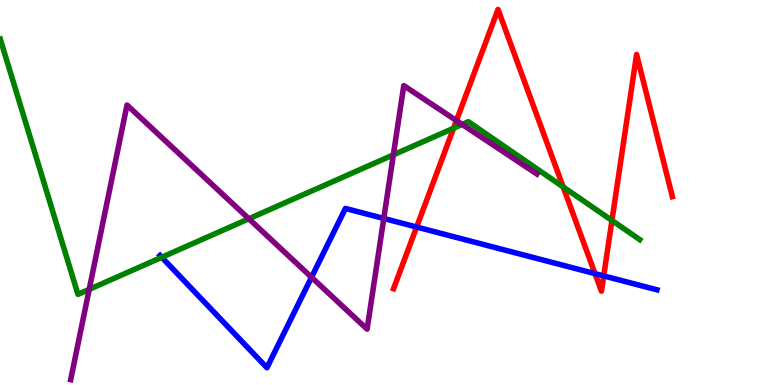[{'lines': ['blue', 'red'], 'intersections': [{'x': 5.38, 'y': 4.1}, {'x': 7.68, 'y': 2.89}, {'x': 7.79, 'y': 2.83}]}, {'lines': ['green', 'red'], 'intersections': [{'x': 5.85, 'y': 6.67}, {'x': 7.27, 'y': 5.14}, {'x': 7.9, 'y': 4.27}]}, {'lines': ['purple', 'red'], 'intersections': [{'x': 5.89, 'y': 6.87}]}, {'lines': ['blue', 'green'], 'intersections': [{'x': 2.09, 'y': 3.32}]}, {'lines': ['blue', 'purple'], 'intersections': [{'x': 4.02, 'y': 2.8}, {'x': 4.95, 'y': 4.33}]}, {'lines': ['green', 'purple'], 'intersections': [{'x': 1.15, 'y': 2.48}, {'x': 3.21, 'y': 4.32}, {'x': 5.08, 'y': 5.98}, {'x': 5.96, 'y': 6.77}]}]